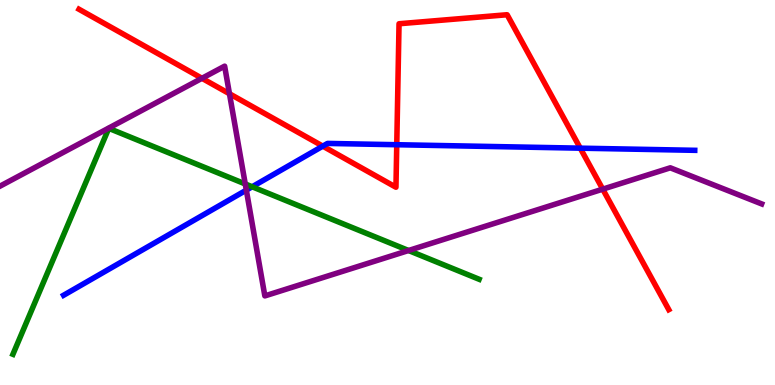[{'lines': ['blue', 'red'], 'intersections': [{'x': 4.16, 'y': 6.2}, {'x': 5.12, 'y': 6.24}, {'x': 7.49, 'y': 6.15}]}, {'lines': ['green', 'red'], 'intersections': []}, {'lines': ['purple', 'red'], 'intersections': [{'x': 2.61, 'y': 7.97}, {'x': 2.96, 'y': 7.57}, {'x': 7.78, 'y': 5.09}]}, {'lines': ['blue', 'green'], 'intersections': [{'x': 3.25, 'y': 5.15}]}, {'lines': ['blue', 'purple'], 'intersections': [{'x': 3.18, 'y': 5.06}]}, {'lines': ['green', 'purple'], 'intersections': [{'x': 3.16, 'y': 5.22}, {'x': 5.27, 'y': 3.49}]}]